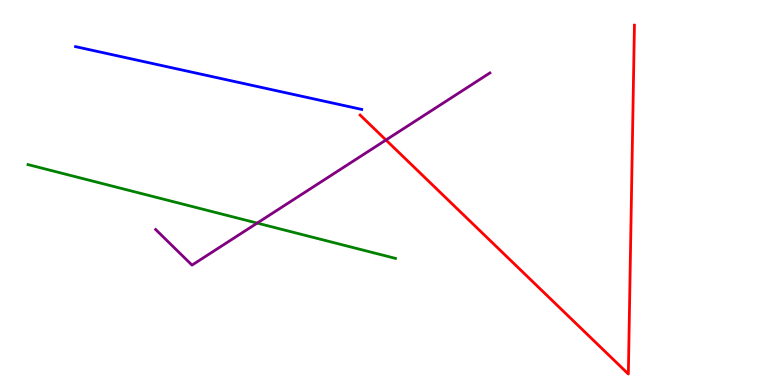[{'lines': ['blue', 'red'], 'intersections': []}, {'lines': ['green', 'red'], 'intersections': []}, {'lines': ['purple', 'red'], 'intersections': [{'x': 4.98, 'y': 6.36}]}, {'lines': ['blue', 'green'], 'intersections': []}, {'lines': ['blue', 'purple'], 'intersections': []}, {'lines': ['green', 'purple'], 'intersections': [{'x': 3.32, 'y': 4.21}]}]